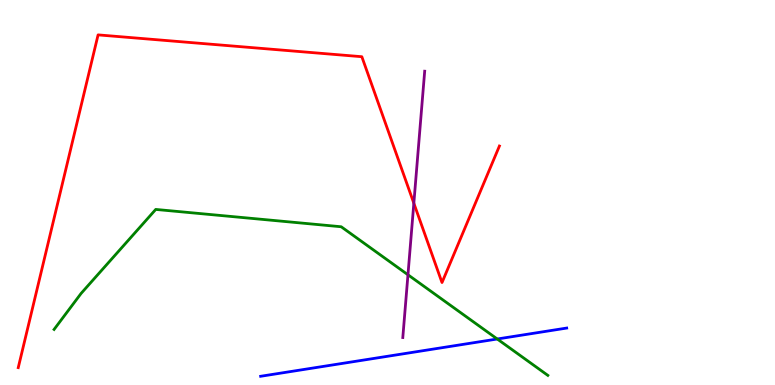[{'lines': ['blue', 'red'], 'intersections': []}, {'lines': ['green', 'red'], 'intersections': []}, {'lines': ['purple', 'red'], 'intersections': [{'x': 5.34, 'y': 4.72}]}, {'lines': ['blue', 'green'], 'intersections': [{'x': 6.42, 'y': 1.19}]}, {'lines': ['blue', 'purple'], 'intersections': []}, {'lines': ['green', 'purple'], 'intersections': [{'x': 5.26, 'y': 2.86}]}]